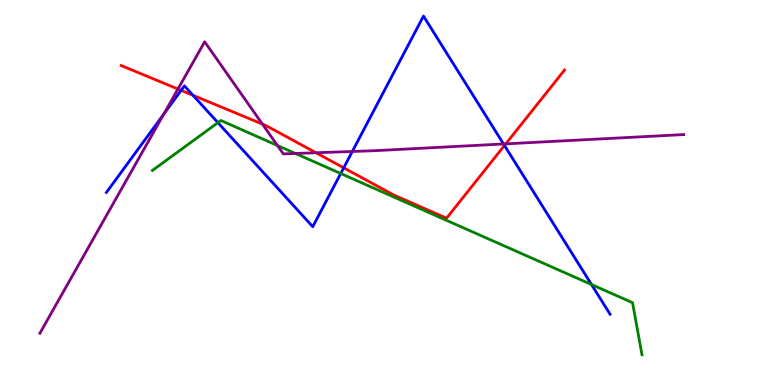[{'lines': ['blue', 'red'], 'intersections': [{'x': 2.34, 'y': 7.65}, {'x': 2.49, 'y': 7.52}, {'x': 4.44, 'y': 5.64}, {'x': 6.51, 'y': 6.22}]}, {'lines': ['green', 'red'], 'intersections': []}, {'lines': ['purple', 'red'], 'intersections': [{'x': 2.3, 'y': 7.69}, {'x': 3.39, 'y': 6.78}, {'x': 4.08, 'y': 6.03}, {'x': 6.53, 'y': 6.26}]}, {'lines': ['blue', 'green'], 'intersections': [{'x': 2.81, 'y': 6.81}, {'x': 4.4, 'y': 5.49}, {'x': 7.63, 'y': 2.61}]}, {'lines': ['blue', 'purple'], 'intersections': [{'x': 2.11, 'y': 7.04}, {'x': 4.55, 'y': 6.07}, {'x': 6.5, 'y': 6.26}]}, {'lines': ['green', 'purple'], 'intersections': [{'x': 3.58, 'y': 6.22}, {'x': 3.81, 'y': 6.01}]}]